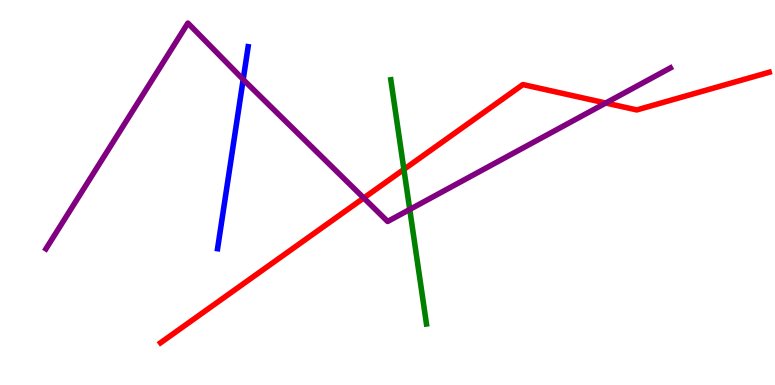[{'lines': ['blue', 'red'], 'intersections': []}, {'lines': ['green', 'red'], 'intersections': [{'x': 5.21, 'y': 5.6}]}, {'lines': ['purple', 'red'], 'intersections': [{'x': 4.69, 'y': 4.86}, {'x': 7.82, 'y': 7.32}]}, {'lines': ['blue', 'green'], 'intersections': []}, {'lines': ['blue', 'purple'], 'intersections': [{'x': 3.14, 'y': 7.94}]}, {'lines': ['green', 'purple'], 'intersections': [{'x': 5.29, 'y': 4.56}]}]